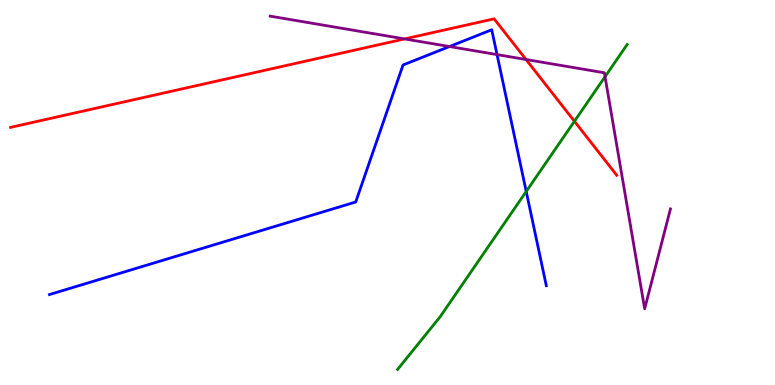[{'lines': ['blue', 'red'], 'intersections': []}, {'lines': ['green', 'red'], 'intersections': [{'x': 7.41, 'y': 6.85}]}, {'lines': ['purple', 'red'], 'intersections': [{'x': 5.22, 'y': 8.99}, {'x': 6.79, 'y': 8.45}]}, {'lines': ['blue', 'green'], 'intersections': [{'x': 6.79, 'y': 5.03}]}, {'lines': ['blue', 'purple'], 'intersections': [{'x': 5.8, 'y': 8.79}, {'x': 6.41, 'y': 8.58}]}, {'lines': ['green', 'purple'], 'intersections': [{'x': 7.81, 'y': 8.01}]}]